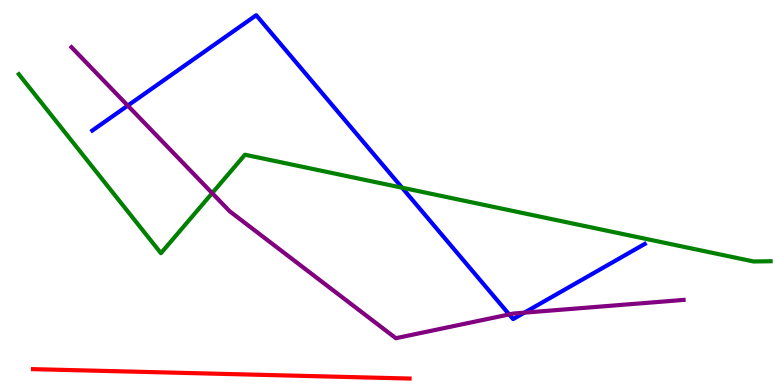[{'lines': ['blue', 'red'], 'intersections': []}, {'lines': ['green', 'red'], 'intersections': []}, {'lines': ['purple', 'red'], 'intersections': []}, {'lines': ['blue', 'green'], 'intersections': [{'x': 5.19, 'y': 5.12}]}, {'lines': ['blue', 'purple'], 'intersections': [{'x': 1.65, 'y': 7.26}, {'x': 6.57, 'y': 1.83}, {'x': 6.77, 'y': 1.88}]}, {'lines': ['green', 'purple'], 'intersections': [{'x': 2.74, 'y': 4.98}]}]